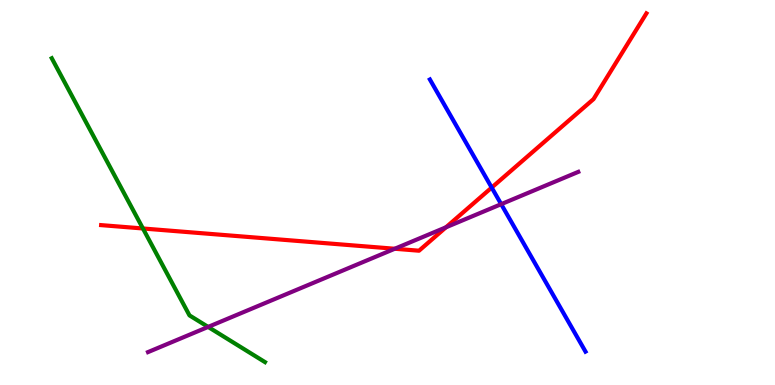[{'lines': ['blue', 'red'], 'intersections': [{'x': 6.34, 'y': 5.13}]}, {'lines': ['green', 'red'], 'intersections': [{'x': 1.84, 'y': 4.07}]}, {'lines': ['purple', 'red'], 'intersections': [{'x': 5.09, 'y': 3.54}, {'x': 5.75, 'y': 4.1}]}, {'lines': ['blue', 'green'], 'intersections': []}, {'lines': ['blue', 'purple'], 'intersections': [{'x': 6.47, 'y': 4.7}]}, {'lines': ['green', 'purple'], 'intersections': [{'x': 2.69, 'y': 1.51}]}]